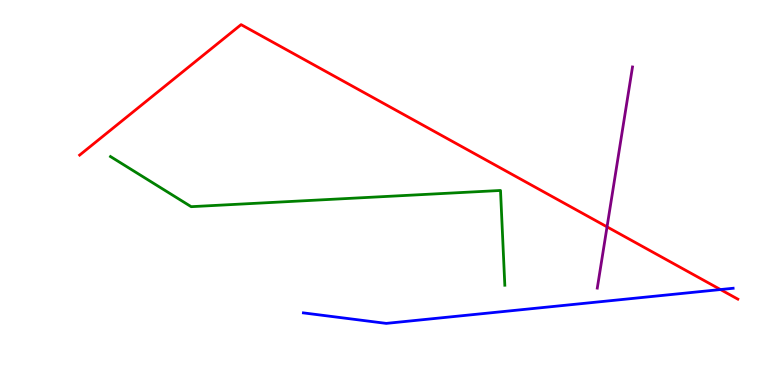[{'lines': ['blue', 'red'], 'intersections': [{'x': 9.3, 'y': 2.48}]}, {'lines': ['green', 'red'], 'intersections': []}, {'lines': ['purple', 'red'], 'intersections': [{'x': 7.83, 'y': 4.11}]}, {'lines': ['blue', 'green'], 'intersections': []}, {'lines': ['blue', 'purple'], 'intersections': []}, {'lines': ['green', 'purple'], 'intersections': []}]